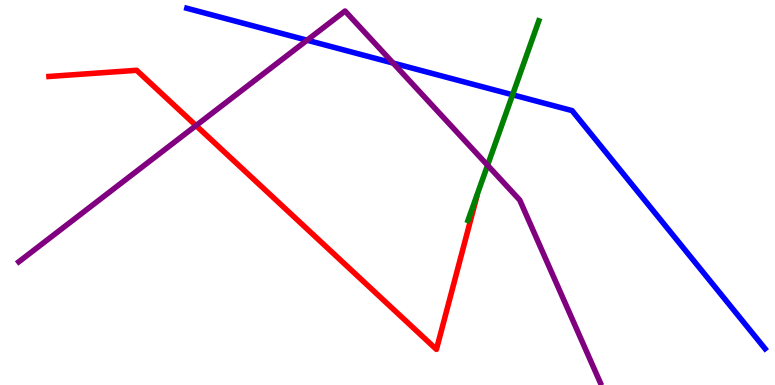[{'lines': ['blue', 'red'], 'intersections': []}, {'lines': ['green', 'red'], 'intersections': []}, {'lines': ['purple', 'red'], 'intersections': [{'x': 2.53, 'y': 6.74}]}, {'lines': ['blue', 'green'], 'intersections': [{'x': 6.61, 'y': 7.54}]}, {'lines': ['blue', 'purple'], 'intersections': [{'x': 3.96, 'y': 8.96}, {'x': 5.07, 'y': 8.36}]}, {'lines': ['green', 'purple'], 'intersections': [{'x': 6.29, 'y': 5.71}]}]